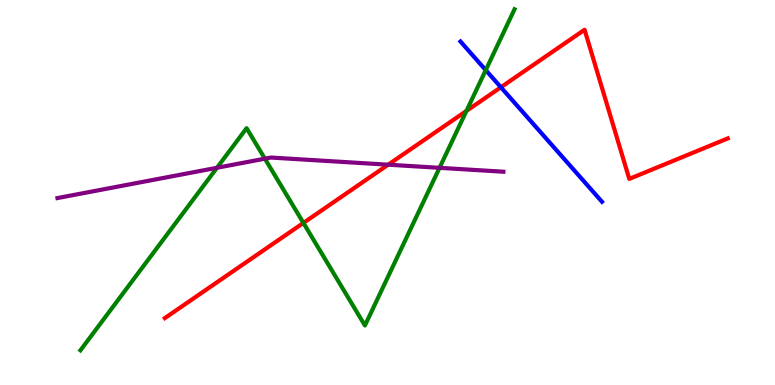[{'lines': ['blue', 'red'], 'intersections': [{'x': 6.46, 'y': 7.73}]}, {'lines': ['green', 'red'], 'intersections': [{'x': 3.91, 'y': 4.21}, {'x': 6.02, 'y': 7.12}]}, {'lines': ['purple', 'red'], 'intersections': [{'x': 5.01, 'y': 5.72}]}, {'lines': ['blue', 'green'], 'intersections': [{'x': 6.27, 'y': 8.18}]}, {'lines': ['blue', 'purple'], 'intersections': []}, {'lines': ['green', 'purple'], 'intersections': [{'x': 2.8, 'y': 5.64}, {'x': 3.42, 'y': 5.88}, {'x': 5.67, 'y': 5.64}]}]